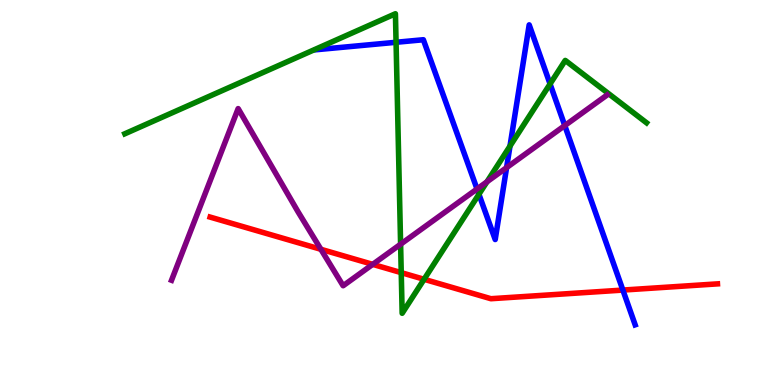[{'lines': ['blue', 'red'], 'intersections': [{'x': 8.04, 'y': 2.47}]}, {'lines': ['green', 'red'], 'intersections': [{'x': 5.18, 'y': 2.92}, {'x': 5.47, 'y': 2.75}]}, {'lines': ['purple', 'red'], 'intersections': [{'x': 4.14, 'y': 3.52}, {'x': 4.81, 'y': 3.13}]}, {'lines': ['blue', 'green'], 'intersections': [{'x': 5.11, 'y': 8.9}, {'x': 6.18, 'y': 4.95}, {'x': 6.58, 'y': 6.21}, {'x': 7.1, 'y': 7.82}]}, {'lines': ['blue', 'purple'], 'intersections': [{'x': 6.16, 'y': 5.09}, {'x': 6.54, 'y': 5.65}, {'x': 7.29, 'y': 6.74}]}, {'lines': ['green', 'purple'], 'intersections': [{'x': 5.17, 'y': 3.66}, {'x': 6.28, 'y': 5.28}]}]